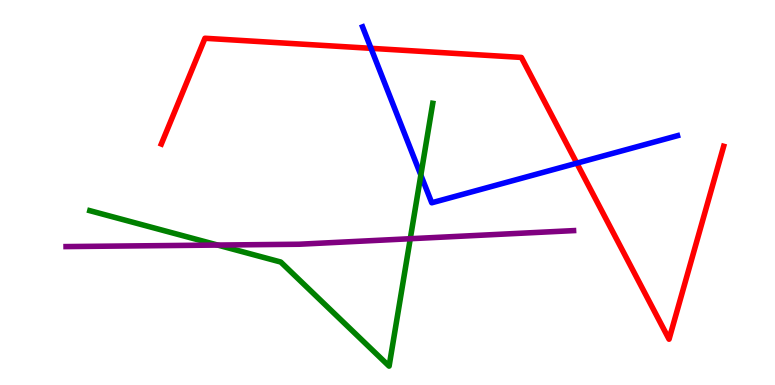[{'lines': ['blue', 'red'], 'intersections': [{'x': 4.79, 'y': 8.74}, {'x': 7.44, 'y': 5.76}]}, {'lines': ['green', 'red'], 'intersections': []}, {'lines': ['purple', 'red'], 'intersections': []}, {'lines': ['blue', 'green'], 'intersections': [{'x': 5.43, 'y': 5.45}]}, {'lines': ['blue', 'purple'], 'intersections': []}, {'lines': ['green', 'purple'], 'intersections': [{'x': 2.81, 'y': 3.63}, {'x': 5.29, 'y': 3.8}]}]